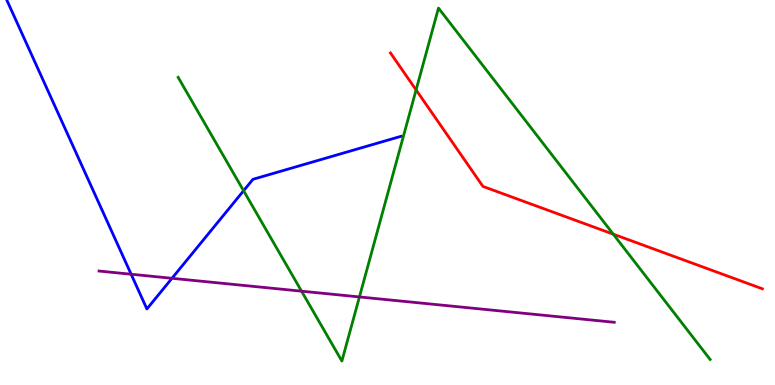[{'lines': ['blue', 'red'], 'intersections': []}, {'lines': ['green', 'red'], 'intersections': [{'x': 5.37, 'y': 7.66}, {'x': 7.91, 'y': 3.92}]}, {'lines': ['purple', 'red'], 'intersections': []}, {'lines': ['blue', 'green'], 'intersections': [{'x': 3.14, 'y': 5.05}]}, {'lines': ['blue', 'purple'], 'intersections': [{'x': 1.69, 'y': 2.88}, {'x': 2.22, 'y': 2.77}]}, {'lines': ['green', 'purple'], 'intersections': [{'x': 3.89, 'y': 2.44}, {'x': 4.64, 'y': 2.29}]}]